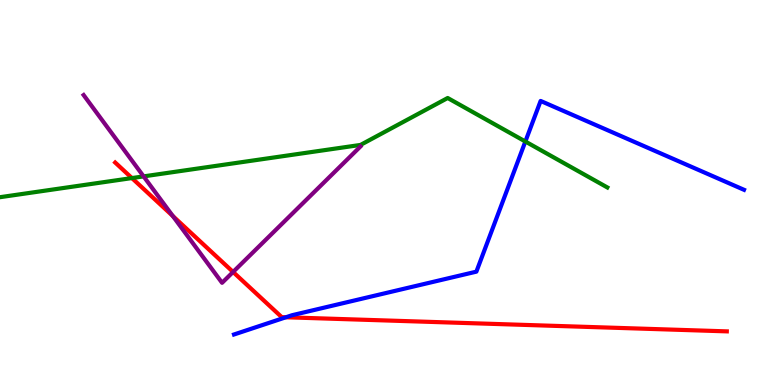[{'lines': ['blue', 'red'], 'intersections': [{'x': 3.69, 'y': 1.76}]}, {'lines': ['green', 'red'], 'intersections': [{'x': 1.7, 'y': 5.37}]}, {'lines': ['purple', 'red'], 'intersections': [{'x': 2.23, 'y': 4.39}, {'x': 3.01, 'y': 2.94}]}, {'lines': ['blue', 'green'], 'intersections': [{'x': 6.78, 'y': 6.32}]}, {'lines': ['blue', 'purple'], 'intersections': []}, {'lines': ['green', 'purple'], 'intersections': [{'x': 1.85, 'y': 5.42}]}]